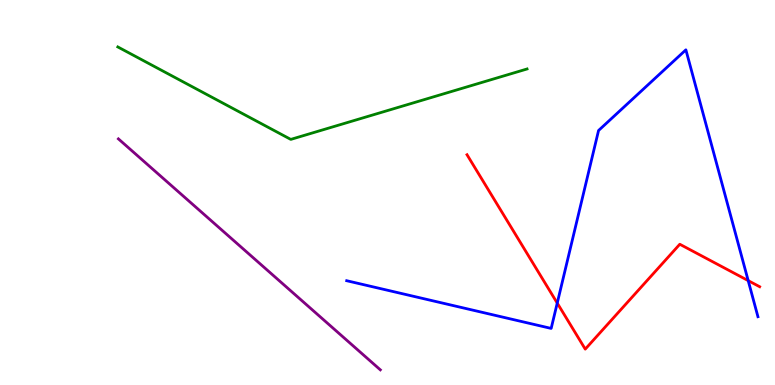[{'lines': ['blue', 'red'], 'intersections': [{'x': 7.19, 'y': 2.13}, {'x': 9.65, 'y': 2.71}]}, {'lines': ['green', 'red'], 'intersections': []}, {'lines': ['purple', 'red'], 'intersections': []}, {'lines': ['blue', 'green'], 'intersections': []}, {'lines': ['blue', 'purple'], 'intersections': []}, {'lines': ['green', 'purple'], 'intersections': []}]